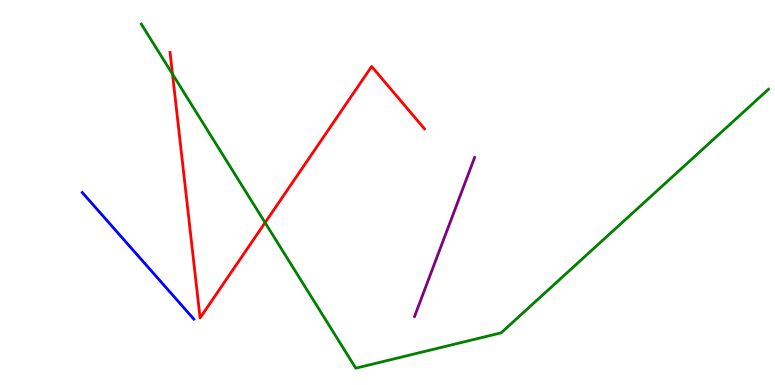[{'lines': ['blue', 'red'], 'intersections': []}, {'lines': ['green', 'red'], 'intersections': [{'x': 2.23, 'y': 8.07}, {'x': 3.42, 'y': 4.22}]}, {'lines': ['purple', 'red'], 'intersections': []}, {'lines': ['blue', 'green'], 'intersections': []}, {'lines': ['blue', 'purple'], 'intersections': []}, {'lines': ['green', 'purple'], 'intersections': []}]